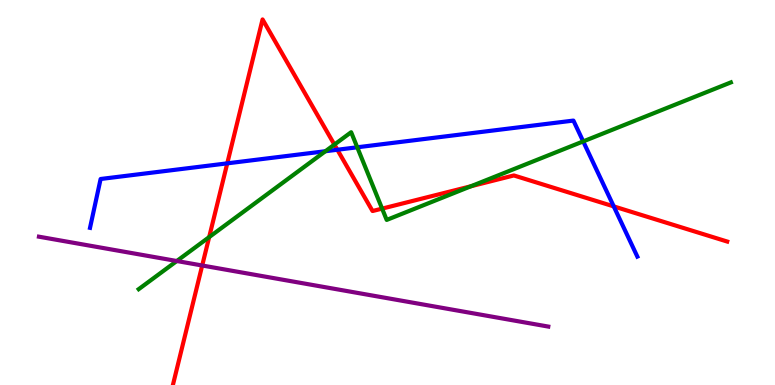[{'lines': ['blue', 'red'], 'intersections': [{'x': 2.93, 'y': 5.76}, {'x': 4.35, 'y': 6.11}, {'x': 7.92, 'y': 4.64}]}, {'lines': ['green', 'red'], 'intersections': [{'x': 2.7, 'y': 3.84}, {'x': 4.31, 'y': 6.24}, {'x': 4.93, 'y': 4.58}, {'x': 6.08, 'y': 5.16}]}, {'lines': ['purple', 'red'], 'intersections': [{'x': 2.61, 'y': 3.1}]}, {'lines': ['blue', 'green'], 'intersections': [{'x': 4.2, 'y': 6.07}, {'x': 4.61, 'y': 6.17}, {'x': 7.53, 'y': 6.33}]}, {'lines': ['blue', 'purple'], 'intersections': []}, {'lines': ['green', 'purple'], 'intersections': [{'x': 2.28, 'y': 3.22}]}]